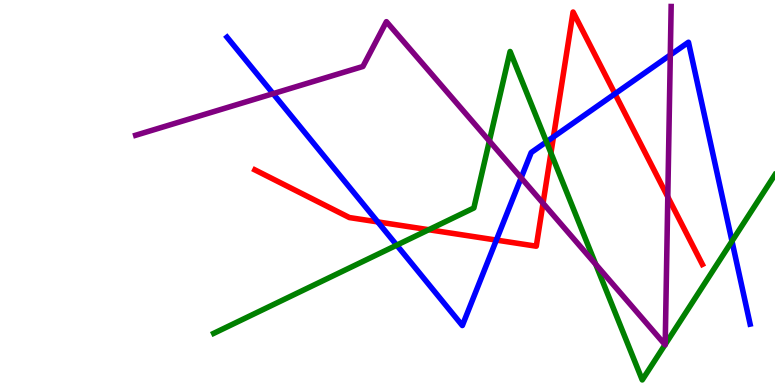[{'lines': ['blue', 'red'], 'intersections': [{'x': 4.87, 'y': 4.24}, {'x': 6.4, 'y': 3.76}, {'x': 7.14, 'y': 6.44}, {'x': 7.94, 'y': 7.56}]}, {'lines': ['green', 'red'], 'intersections': [{'x': 5.53, 'y': 4.03}, {'x': 7.11, 'y': 6.03}]}, {'lines': ['purple', 'red'], 'intersections': [{'x': 7.01, 'y': 4.72}, {'x': 8.62, 'y': 4.89}]}, {'lines': ['blue', 'green'], 'intersections': [{'x': 5.12, 'y': 3.63}, {'x': 7.05, 'y': 6.32}, {'x': 9.44, 'y': 3.74}]}, {'lines': ['blue', 'purple'], 'intersections': [{'x': 3.52, 'y': 7.57}, {'x': 6.72, 'y': 5.38}, {'x': 8.65, 'y': 8.57}]}, {'lines': ['green', 'purple'], 'intersections': [{'x': 6.31, 'y': 6.34}, {'x': 7.69, 'y': 3.13}, {'x': 8.58, 'y': 1.05}, {'x': 8.58, 'y': 1.05}]}]